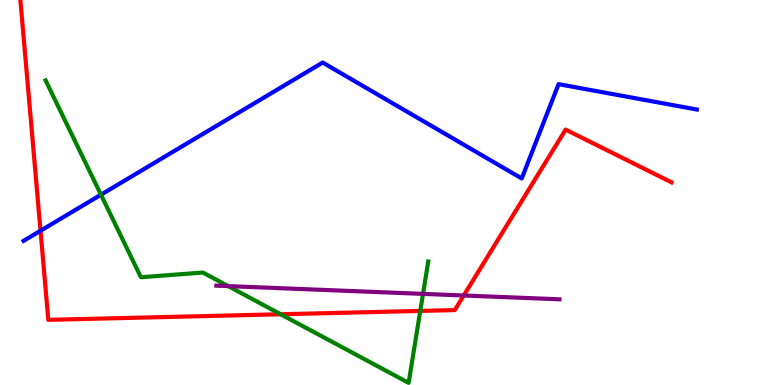[{'lines': ['blue', 'red'], 'intersections': [{'x': 0.523, 'y': 4.01}]}, {'lines': ['green', 'red'], 'intersections': [{'x': 3.62, 'y': 1.84}, {'x': 5.42, 'y': 1.92}]}, {'lines': ['purple', 'red'], 'intersections': [{'x': 5.98, 'y': 2.32}]}, {'lines': ['blue', 'green'], 'intersections': [{'x': 1.3, 'y': 4.94}]}, {'lines': ['blue', 'purple'], 'intersections': []}, {'lines': ['green', 'purple'], 'intersections': [{'x': 2.94, 'y': 2.57}, {'x': 5.46, 'y': 2.37}]}]